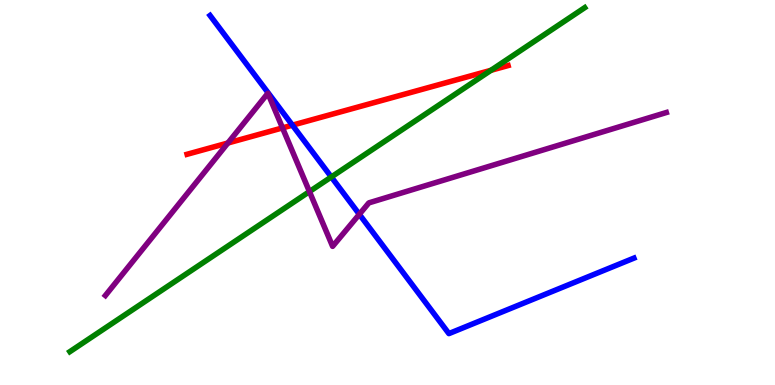[{'lines': ['blue', 'red'], 'intersections': [{'x': 3.77, 'y': 6.75}]}, {'lines': ['green', 'red'], 'intersections': [{'x': 6.34, 'y': 8.17}]}, {'lines': ['purple', 'red'], 'intersections': [{'x': 2.94, 'y': 6.29}, {'x': 3.65, 'y': 6.68}]}, {'lines': ['blue', 'green'], 'intersections': [{'x': 4.27, 'y': 5.4}]}, {'lines': ['blue', 'purple'], 'intersections': [{'x': 4.64, 'y': 4.43}]}, {'lines': ['green', 'purple'], 'intersections': [{'x': 3.99, 'y': 5.02}]}]